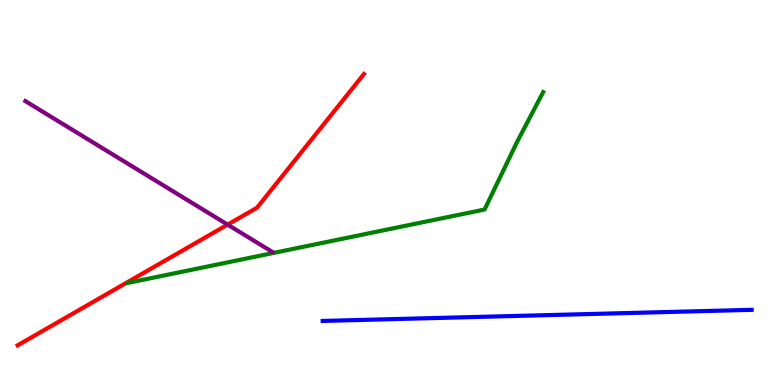[{'lines': ['blue', 'red'], 'intersections': []}, {'lines': ['green', 'red'], 'intersections': []}, {'lines': ['purple', 'red'], 'intersections': [{'x': 2.94, 'y': 4.17}]}, {'lines': ['blue', 'green'], 'intersections': []}, {'lines': ['blue', 'purple'], 'intersections': []}, {'lines': ['green', 'purple'], 'intersections': []}]